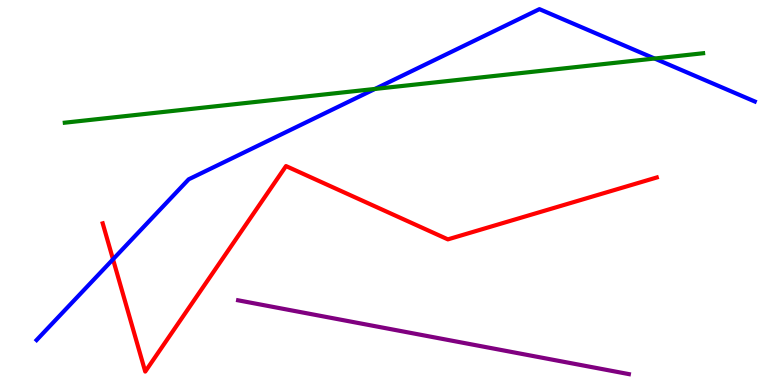[{'lines': ['blue', 'red'], 'intersections': [{'x': 1.46, 'y': 3.27}]}, {'lines': ['green', 'red'], 'intersections': []}, {'lines': ['purple', 'red'], 'intersections': []}, {'lines': ['blue', 'green'], 'intersections': [{'x': 4.84, 'y': 7.69}, {'x': 8.45, 'y': 8.48}]}, {'lines': ['blue', 'purple'], 'intersections': []}, {'lines': ['green', 'purple'], 'intersections': []}]